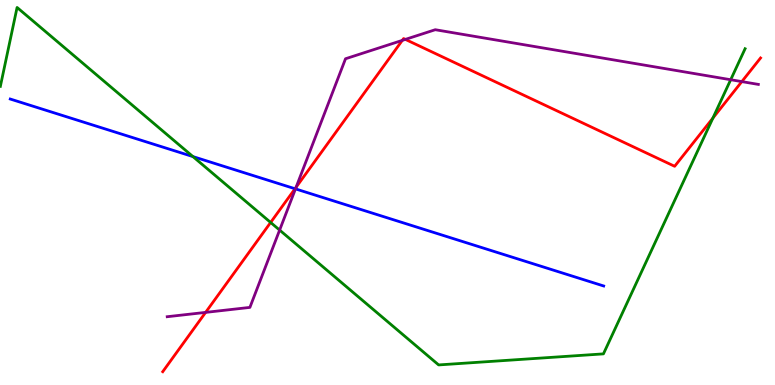[{'lines': ['blue', 'red'], 'intersections': [{'x': 3.81, 'y': 5.1}]}, {'lines': ['green', 'red'], 'intersections': [{'x': 3.49, 'y': 4.22}, {'x': 9.2, 'y': 6.93}]}, {'lines': ['purple', 'red'], 'intersections': [{'x': 2.65, 'y': 1.89}, {'x': 3.82, 'y': 5.14}, {'x': 5.19, 'y': 8.95}, {'x': 5.23, 'y': 8.98}, {'x': 9.57, 'y': 7.88}]}, {'lines': ['blue', 'green'], 'intersections': [{'x': 2.49, 'y': 5.93}]}, {'lines': ['blue', 'purple'], 'intersections': [{'x': 3.81, 'y': 5.09}]}, {'lines': ['green', 'purple'], 'intersections': [{'x': 3.61, 'y': 4.02}, {'x': 9.43, 'y': 7.93}]}]